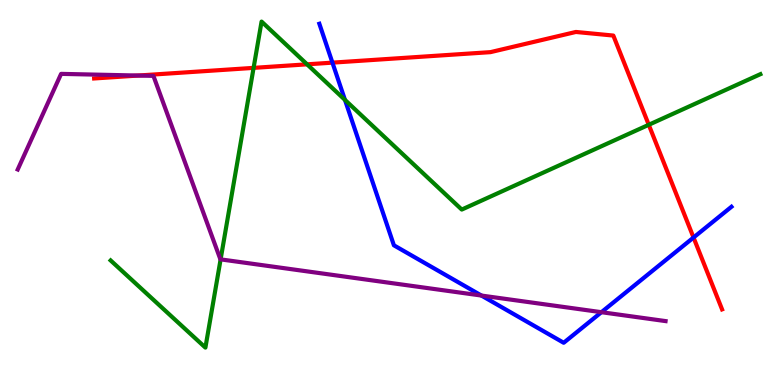[{'lines': ['blue', 'red'], 'intersections': [{'x': 4.29, 'y': 8.37}, {'x': 8.95, 'y': 3.83}]}, {'lines': ['green', 'red'], 'intersections': [{'x': 3.27, 'y': 8.24}, {'x': 3.96, 'y': 8.33}, {'x': 8.37, 'y': 6.76}]}, {'lines': ['purple', 'red'], 'intersections': [{'x': 1.78, 'y': 8.04}]}, {'lines': ['blue', 'green'], 'intersections': [{'x': 4.45, 'y': 7.41}]}, {'lines': ['blue', 'purple'], 'intersections': [{'x': 6.21, 'y': 2.32}, {'x': 7.76, 'y': 1.89}]}, {'lines': ['green', 'purple'], 'intersections': [{'x': 2.85, 'y': 3.26}]}]